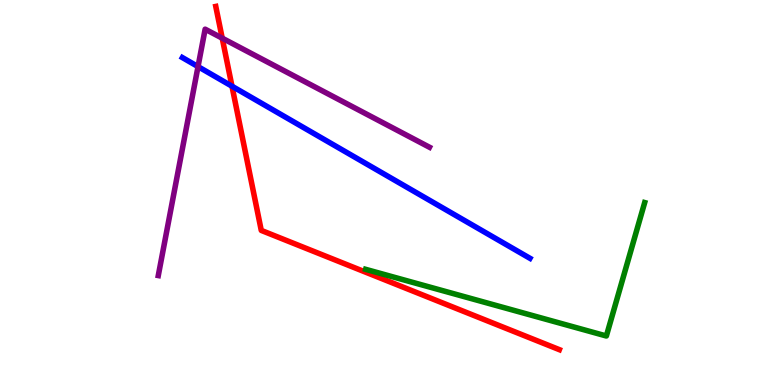[{'lines': ['blue', 'red'], 'intersections': [{'x': 2.99, 'y': 7.76}]}, {'lines': ['green', 'red'], 'intersections': []}, {'lines': ['purple', 'red'], 'intersections': [{'x': 2.87, 'y': 9.01}]}, {'lines': ['blue', 'green'], 'intersections': []}, {'lines': ['blue', 'purple'], 'intersections': [{'x': 2.56, 'y': 8.27}]}, {'lines': ['green', 'purple'], 'intersections': []}]